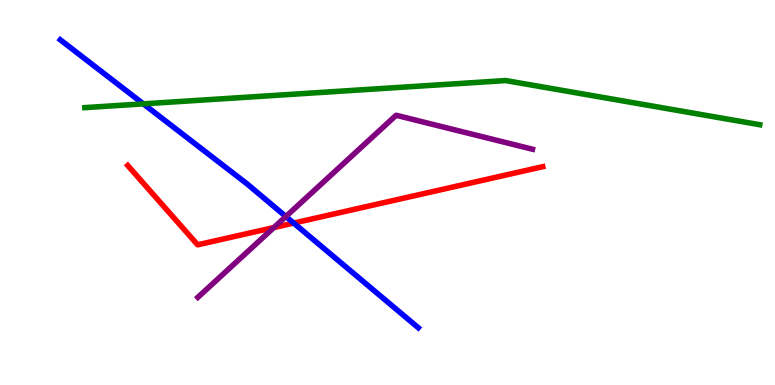[{'lines': ['blue', 'red'], 'intersections': [{'x': 3.79, 'y': 4.21}]}, {'lines': ['green', 'red'], 'intersections': []}, {'lines': ['purple', 'red'], 'intersections': [{'x': 3.53, 'y': 4.09}]}, {'lines': ['blue', 'green'], 'intersections': [{'x': 1.85, 'y': 7.3}]}, {'lines': ['blue', 'purple'], 'intersections': [{'x': 3.69, 'y': 4.38}]}, {'lines': ['green', 'purple'], 'intersections': []}]